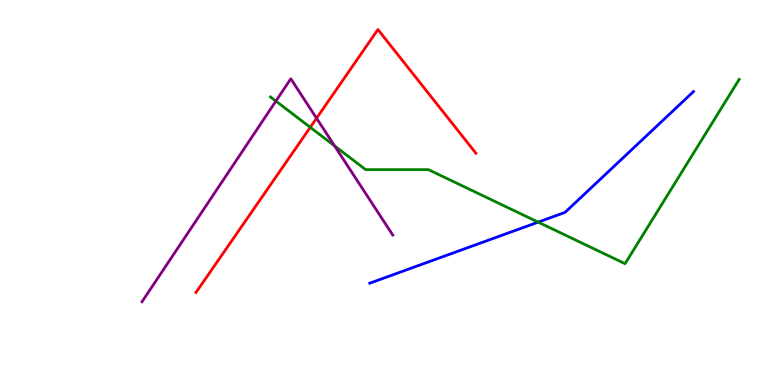[{'lines': ['blue', 'red'], 'intersections': []}, {'lines': ['green', 'red'], 'intersections': [{'x': 4.0, 'y': 6.69}]}, {'lines': ['purple', 'red'], 'intersections': [{'x': 4.08, 'y': 6.93}]}, {'lines': ['blue', 'green'], 'intersections': [{'x': 6.94, 'y': 4.23}]}, {'lines': ['blue', 'purple'], 'intersections': []}, {'lines': ['green', 'purple'], 'intersections': [{'x': 3.56, 'y': 7.37}, {'x': 4.32, 'y': 6.21}]}]